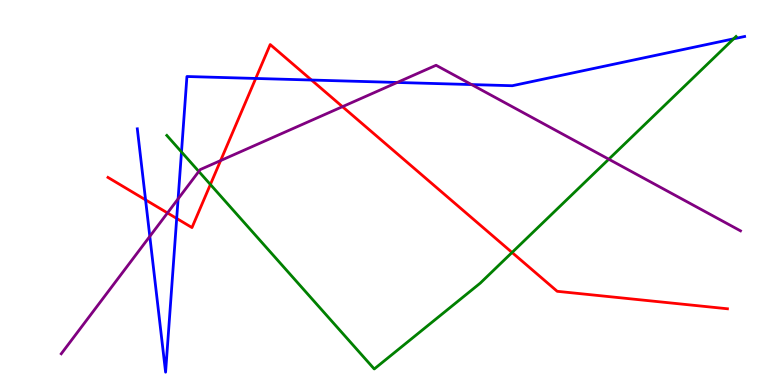[{'lines': ['blue', 'red'], 'intersections': [{'x': 1.88, 'y': 4.81}, {'x': 2.28, 'y': 4.33}, {'x': 3.3, 'y': 7.96}, {'x': 4.02, 'y': 7.92}]}, {'lines': ['green', 'red'], 'intersections': [{'x': 2.71, 'y': 5.21}, {'x': 6.61, 'y': 3.44}]}, {'lines': ['purple', 'red'], 'intersections': [{'x': 2.16, 'y': 4.47}, {'x': 2.85, 'y': 5.83}, {'x': 4.42, 'y': 7.23}]}, {'lines': ['blue', 'green'], 'intersections': [{'x': 2.34, 'y': 6.05}, {'x': 9.47, 'y': 8.99}]}, {'lines': ['blue', 'purple'], 'intersections': [{'x': 1.93, 'y': 3.86}, {'x': 2.3, 'y': 4.83}, {'x': 5.13, 'y': 7.86}, {'x': 6.08, 'y': 7.8}]}, {'lines': ['green', 'purple'], 'intersections': [{'x': 2.57, 'y': 5.55}, {'x': 7.86, 'y': 5.86}]}]